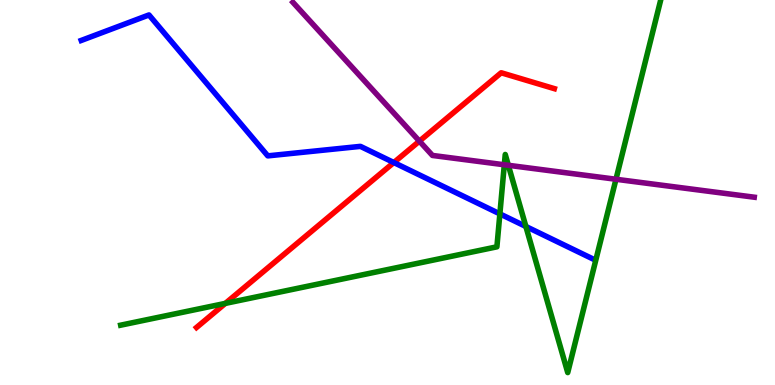[{'lines': ['blue', 'red'], 'intersections': [{'x': 5.08, 'y': 5.78}]}, {'lines': ['green', 'red'], 'intersections': [{'x': 2.91, 'y': 2.12}]}, {'lines': ['purple', 'red'], 'intersections': [{'x': 5.41, 'y': 6.33}]}, {'lines': ['blue', 'green'], 'intersections': [{'x': 6.45, 'y': 4.44}, {'x': 6.79, 'y': 4.12}]}, {'lines': ['blue', 'purple'], 'intersections': []}, {'lines': ['green', 'purple'], 'intersections': [{'x': 6.51, 'y': 5.72}, {'x': 6.56, 'y': 5.71}, {'x': 7.95, 'y': 5.34}]}]